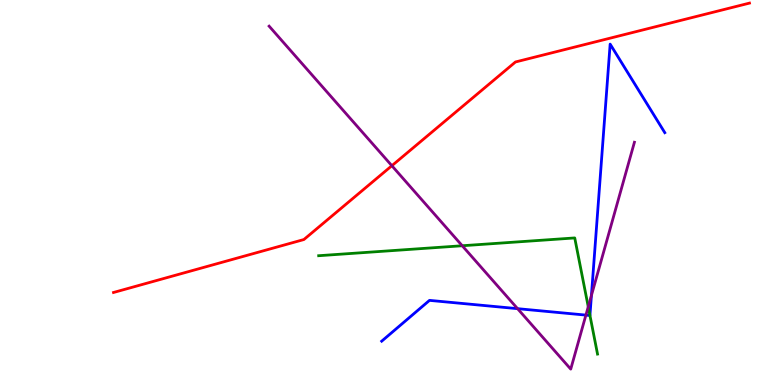[{'lines': ['blue', 'red'], 'intersections': []}, {'lines': ['green', 'red'], 'intersections': []}, {'lines': ['purple', 'red'], 'intersections': [{'x': 5.06, 'y': 5.7}]}, {'lines': ['blue', 'green'], 'intersections': [{'x': 7.61, 'y': 1.81}]}, {'lines': ['blue', 'purple'], 'intersections': [{'x': 6.68, 'y': 1.98}, {'x': 7.56, 'y': 1.82}, {'x': 7.63, 'y': 2.33}]}, {'lines': ['green', 'purple'], 'intersections': [{'x': 5.96, 'y': 3.62}, {'x': 7.59, 'y': 2.03}]}]